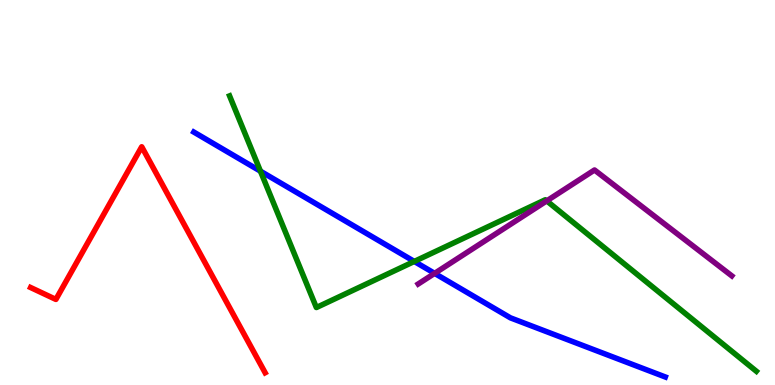[{'lines': ['blue', 'red'], 'intersections': []}, {'lines': ['green', 'red'], 'intersections': []}, {'lines': ['purple', 'red'], 'intersections': []}, {'lines': ['blue', 'green'], 'intersections': [{'x': 3.36, 'y': 5.55}, {'x': 5.35, 'y': 3.21}]}, {'lines': ['blue', 'purple'], 'intersections': [{'x': 5.61, 'y': 2.9}]}, {'lines': ['green', 'purple'], 'intersections': [{'x': 7.05, 'y': 4.78}]}]